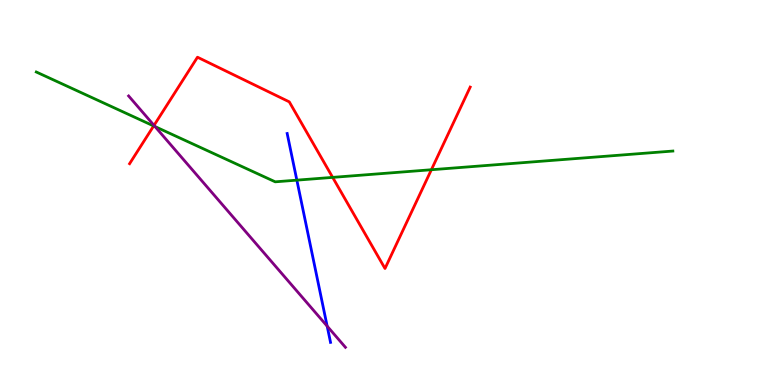[{'lines': ['blue', 'red'], 'intersections': []}, {'lines': ['green', 'red'], 'intersections': [{'x': 1.98, 'y': 6.73}, {'x': 4.29, 'y': 5.39}, {'x': 5.57, 'y': 5.59}]}, {'lines': ['purple', 'red'], 'intersections': [{'x': 1.99, 'y': 6.74}]}, {'lines': ['blue', 'green'], 'intersections': [{'x': 3.83, 'y': 5.32}]}, {'lines': ['blue', 'purple'], 'intersections': [{'x': 4.22, 'y': 1.53}]}, {'lines': ['green', 'purple'], 'intersections': [{'x': 2.0, 'y': 6.71}]}]